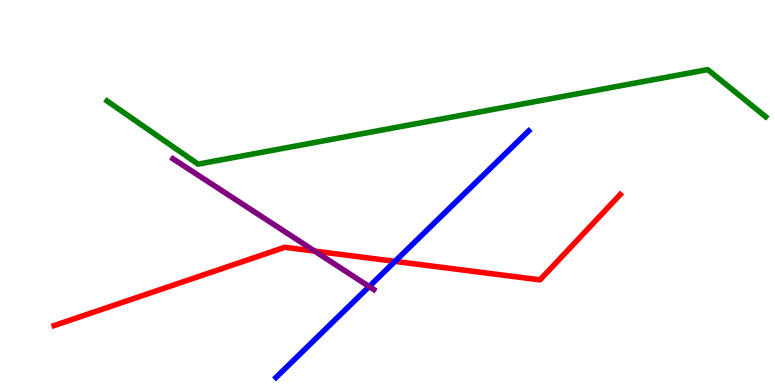[{'lines': ['blue', 'red'], 'intersections': [{'x': 5.1, 'y': 3.21}]}, {'lines': ['green', 'red'], 'intersections': []}, {'lines': ['purple', 'red'], 'intersections': [{'x': 4.06, 'y': 3.48}]}, {'lines': ['blue', 'green'], 'intersections': []}, {'lines': ['blue', 'purple'], 'intersections': [{'x': 4.76, 'y': 2.56}]}, {'lines': ['green', 'purple'], 'intersections': []}]